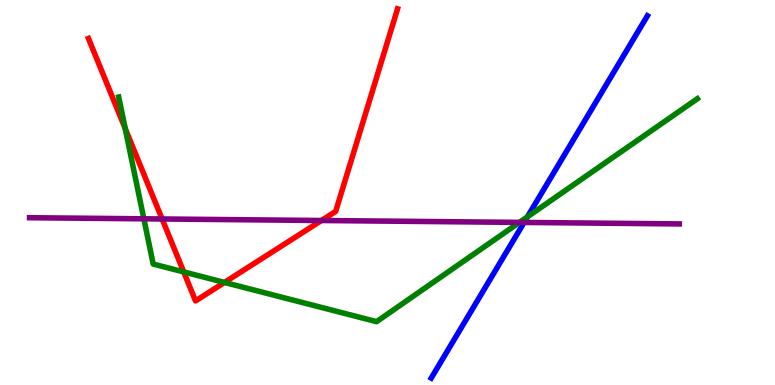[{'lines': ['blue', 'red'], 'intersections': []}, {'lines': ['green', 'red'], 'intersections': [{'x': 1.62, 'y': 6.66}, {'x': 2.37, 'y': 2.94}, {'x': 2.9, 'y': 2.66}]}, {'lines': ['purple', 'red'], 'intersections': [{'x': 2.09, 'y': 4.31}, {'x': 4.15, 'y': 4.27}]}, {'lines': ['blue', 'green'], 'intersections': [{'x': 6.81, 'y': 4.37}]}, {'lines': ['blue', 'purple'], 'intersections': [{'x': 6.76, 'y': 4.22}]}, {'lines': ['green', 'purple'], 'intersections': [{'x': 1.86, 'y': 4.32}, {'x': 6.7, 'y': 4.22}]}]